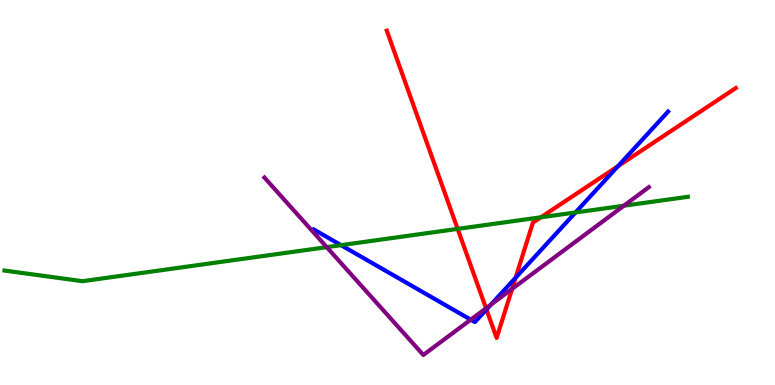[{'lines': ['blue', 'red'], 'intersections': [{'x': 6.28, 'y': 1.96}, {'x': 6.65, 'y': 2.79}, {'x': 7.97, 'y': 5.68}]}, {'lines': ['green', 'red'], 'intersections': [{'x': 5.91, 'y': 4.05}, {'x': 6.98, 'y': 4.36}]}, {'lines': ['purple', 'red'], 'intersections': [{'x': 6.27, 'y': 1.99}, {'x': 6.61, 'y': 2.5}]}, {'lines': ['blue', 'green'], 'intersections': [{'x': 4.4, 'y': 3.63}, {'x': 7.43, 'y': 4.48}]}, {'lines': ['blue', 'purple'], 'intersections': [{'x': 6.07, 'y': 1.7}, {'x': 6.33, 'y': 2.09}]}, {'lines': ['green', 'purple'], 'intersections': [{'x': 4.22, 'y': 3.58}, {'x': 8.05, 'y': 4.66}]}]